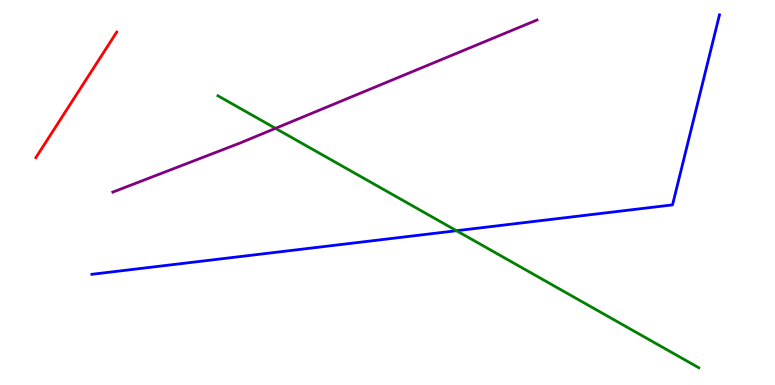[{'lines': ['blue', 'red'], 'intersections': []}, {'lines': ['green', 'red'], 'intersections': []}, {'lines': ['purple', 'red'], 'intersections': []}, {'lines': ['blue', 'green'], 'intersections': [{'x': 5.89, 'y': 4.01}]}, {'lines': ['blue', 'purple'], 'intersections': []}, {'lines': ['green', 'purple'], 'intersections': [{'x': 3.55, 'y': 6.67}]}]